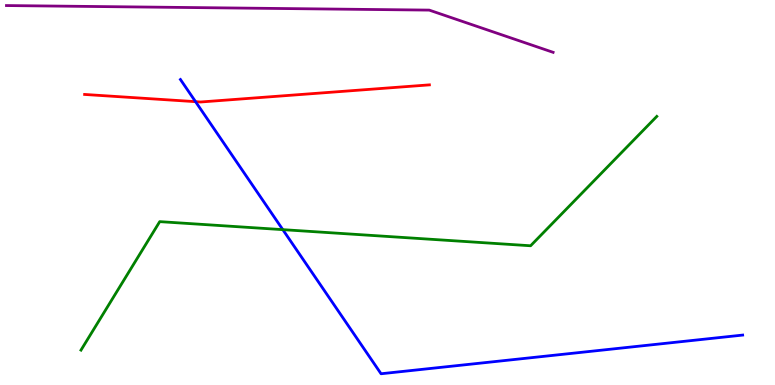[{'lines': ['blue', 'red'], 'intersections': [{'x': 2.52, 'y': 7.36}]}, {'lines': ['green', 'red'], 'intersections': []}, {'lines': ['purple', 'red'], 'intersections': []}, {'lines': ['blue', 'green'], 'intersections': [{'x': 3.65, 'y': 4.04}]}, {'lines': ['blue', 'purple'], 'intersections': []}, {'lines': ['green', 'purple'], 'intersections': []}]